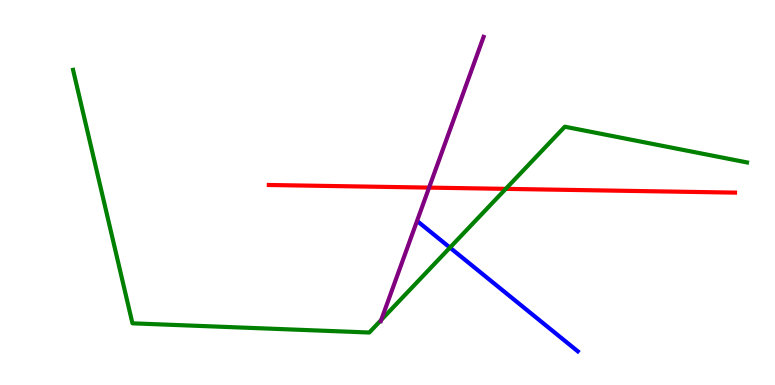[{'lines': ['blue', 'red'], 'intersections': []}, {'lines': ['green', 'red'], 'intersections': [{'x': 6.53, 'y': 5.09}]}, {'lines': ['purple', 'red'], 'intersections': [{'x': 5.54, 'y': 5.13}]}, {'lines': ['blue', 'green'], 'intersections': [{'x': 5.81, 'y': 3.57}]}, {'lines': ['blue', 'purple'], 'intersections': []}, {'lines': ['green', 'purple'], 'intersections': [{'x': 4.92, 'y': 1.69}]}]